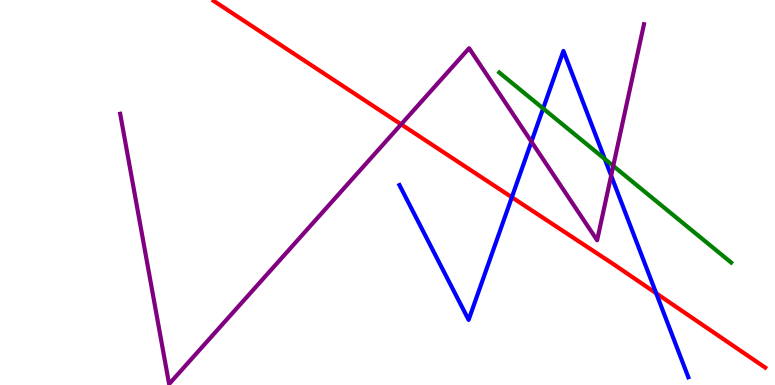[{'lines': ['blue', 'red'], 'intersections': [{'x': 6.6, 'y': 4.88}, {'x': 8.47, 'y': 2.38}]}, {'lines': ['green', 'red'], 'intersections': []}, {'lines': ['purple', 'red'], 'intersections': [{'x': 5.18, 'y': 6.77}]}, {'lines': ['blue', 'green'], 'intersections': [{'x': 7.01, 'y': 7.18}, {'x': 7.8, 'y': 5.87}]}, {'lines': ['blue', 'purple'], 'intersections': [{'x': 6.86, 'y': 6.32}, {'x': 7.89, 'y': 5.44}]}, {'lines': ['green', 'purple'], 'intersections': [{'x': 7.91, 'y': 5.69}]}]